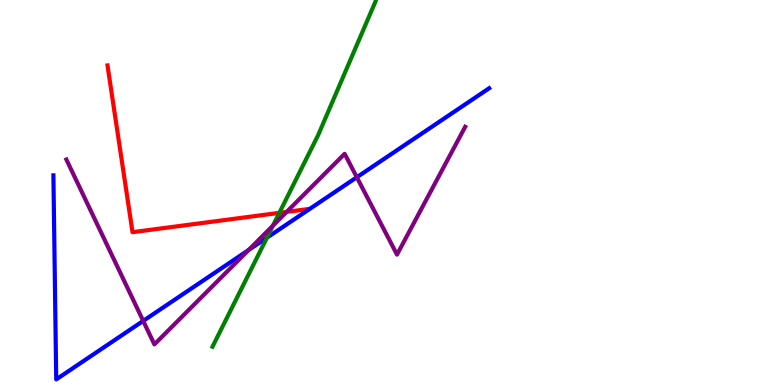[{'lines': ['blue', 'red'], 'intersections': []}, {'lines': ['green', 'red'], 'intersections': [{'x': 3.6, 'y': 4.47}]}, {'lines': ['purple', 'red'], 'intersections': [{'x': 3.7, 'y': 4.5}]}, {'lines': ['blue', 'green'], 'intersections': [{'x': 3.44, 'y': 3.83}]}, {'lines': ['blue', 'purple'], 'intersections': [{'x': 1.85, 'y': 1.66}, {'x': 3.21, 'y': 3.51}, {'x': 4.6, 'y': 5.4}]}, {'lines': ['green', 'purple'], 'intersections': [{'x': 3.52, 'y': 4.14}]}]